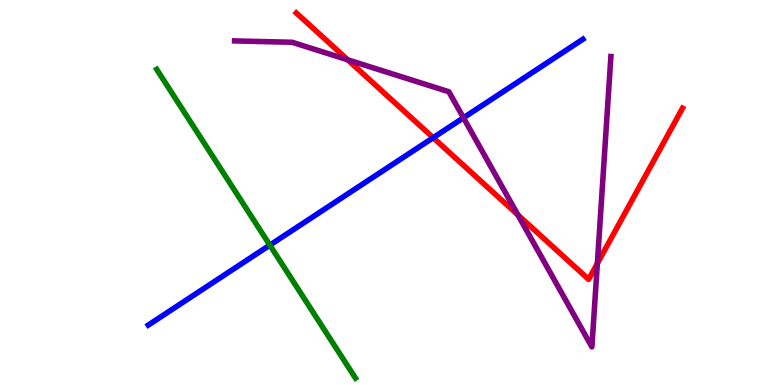[{'lines': ['blue', 'red'], 'intersections': [{'x': 5.59, 'y': 6.42}]}, {'lines': ['green', 'red'], 'intersections': []}, {'lines': ['purple', 'red'], 'intersections': [{'x': 4.49, 'y': 8.45}, {'x': 6.68, 'y': 4.42}, {'x': 7.71, 'y': 3.16}]}, {'lines': ['blue', 'green'], 'intersections': [{'x': 3.48, 'y': 3.63}]}, {'lines': ['blue', 'purple'], 'intersections': [{'x': 5.98, 'y': 6.94}]}, {'lines': ['green', 'purple'], 'intersections': []}]